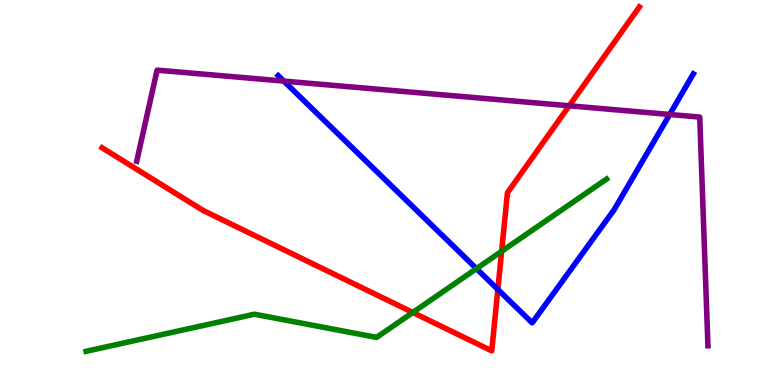[{'lines': ['blue', 'red'], 'intersections': [{'x': 6.42, 'y': 2.48}]}, {'lines': ['green', 'red'], 'intersections': [{'x': 5.33, 'y': 1.88}, {'x': 6.47, 'y': 3.47}]}, {'lines': ['purple', 'red'], 'intersections': [{'x': 7.34, 'y': 7.25}]}, {'lines': ['blue', 'green'], 'intersections': [{'x': 6.15, 'y': 3.02}]}, {'lines': ['blue', 'purple'], 'intersections': [{'x': 3.66, 'y': 7.89}, {'x': 8.64, 'y': 7.03}]}, {'lines': ['green', 'purple'], 'intersections': []}]